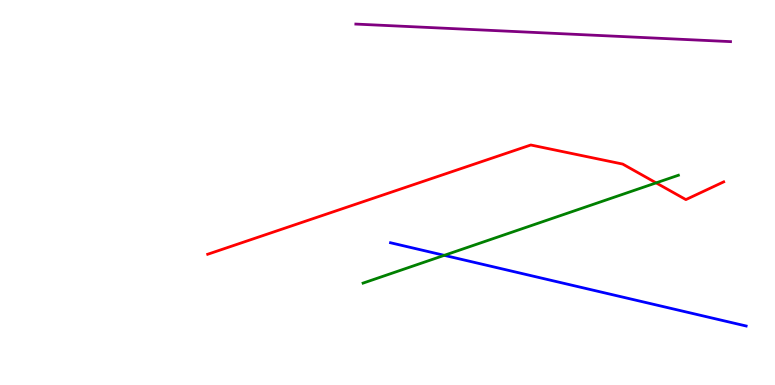[{'lines': ['blue', 'red'], 'intersections': []}, {'lines': ['green', 'red'], 'intersections': [{'x': 8.47, 'y': 5.25}]}, {'lines': ['purple', 'red'], 'intersections': []}, {'lines': ['blue', 'green'], 'intersections': [{'x': 5.73, 'y': 3.37}]}, {'lines': ['blue', 'purple'], 'intersections': []}, {'lines': ['green', 'purple'], 'intersections': []}]